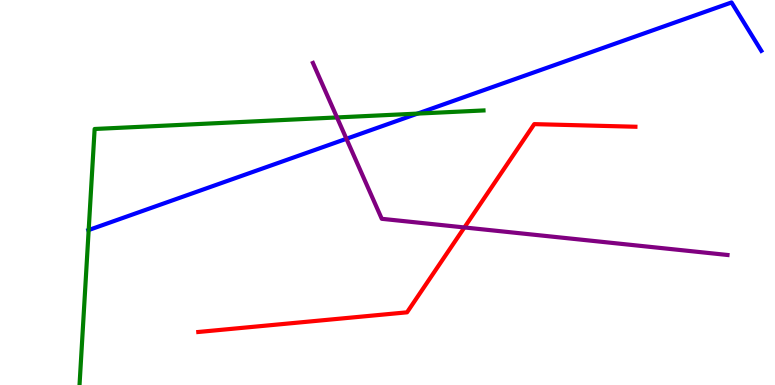[{'lines': ['blue', 'red'], 'intersections': []}, {'lines': ['green', 'red'], 'intersections': []}, {'lines': ['purple', 'red'], 'intersections': [{'x': 5.99, 'y': 4.09}]}, {'lines': ['blue', 'green'], 'intersections': [{'x': 1.14, 'y': 4.03}, {'x': 5.39, 'y': 7.05}]}, {'lines': ['blue', 'purple'], 'intersections': [{'x': 4.47, 'y': 6.4}]}, {'lines': ['green', 'purple'], 'intersections': [{'x': 4.35, 'y': 6.95}]}]